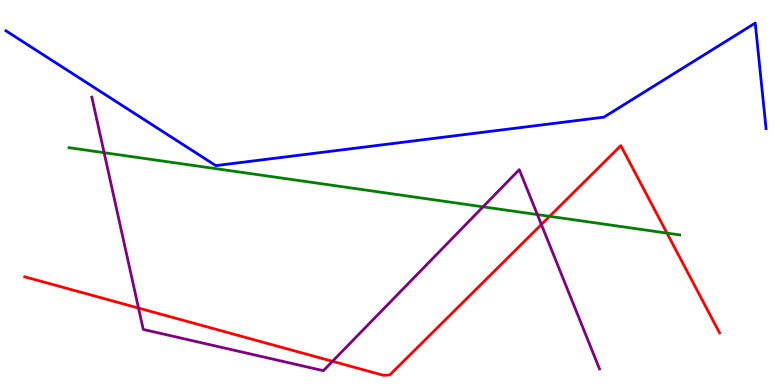[{'lines': ['blue', 'red'], 'intersections': []}, {'lines': ['green', 'red'], 'intersections': [{'x': 7.09, 'y': 4.38}, {'x': 8.61, 'y': 3.95}]}, {'lines': ['purple', 'red'], 'intersections': [{'x': 1.79, 'y': 2.0}, {'x': 4.29, 'y': 0.616}, {'x': 6.99, 'y': 4.17}]}, {'lines': ['blue', 'green'], 'intersections': []}, {'lines': ['blue', 'purple'], 'intersections': []}, {'lines': ['green', 'purple'], 'intersections': [{'x': 1.34, 'y': 6.03}, {'x': 6.23, 'y': 4.63}, {'x': 6.93, 'y': 4.43}]}]